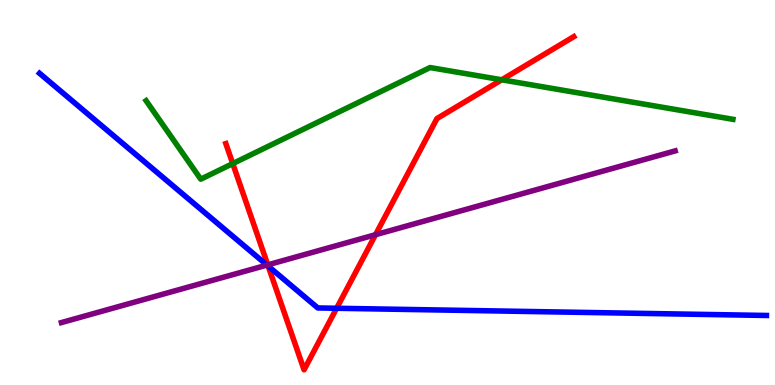[{'lines': ['blue', 'red'], 'intersections': [{'x': 3.46, 'y': 3.09}, {'x': 4.34, 'y': 1.99}]}, {'lines': ['green', 'red'], 'intersections': [{'x': 3.0, 'y': 5.75}, {'x': 6.47, 'y': 7.93}]}, {'lines': ['purple', 'red'], 'intersections': [{'x': 3.46, 'y': 3.12}, {'x': 4.85, 'y': 3.9}]}, {'lines': ['blue', 'green'], 'intersections': []}, {'lines': ['blue', 'purple'], 'intersections': [{'x': 3.44, 'y': 3.11}]}, {'lines': ['green', 'purple'], 'intersections': []}]